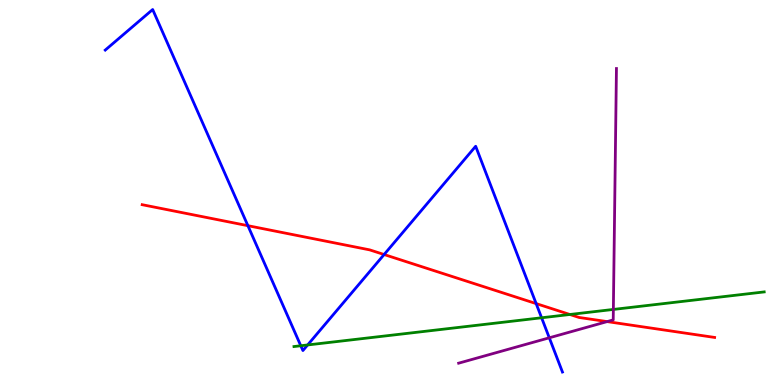[{'lines': ['blue', 'red'], 'intersections': [{'x': 3.2, 'y': 4.14}, {'x': 4.96, 'y': 3.39}, {'x': 6.92, 'y': 2.11}]}, {'lines': ['green', 'red'], 'intersections': [{'x': 7.35, 'y': 1.83}]}, {'lines': ['purple', 'red'], 'intersections': [{'x': 7.83, 'y': 1.65}]}, {'lines': ['blue', 'green'], 'intersections': [{'x': 3.88, 'y': 1.02}, {'x': 3.97, 'y': 1.04}, {'x': 6.99, 'y': 1.75}]}, {'lines': ['blue', 'purple'], 'intersections': [{'x': 7.09, 'y': 1.23}]}, {'lines': ['green', 'purple'], 'intersections': [{'x': 7.91, 'y': 1.96}]}]